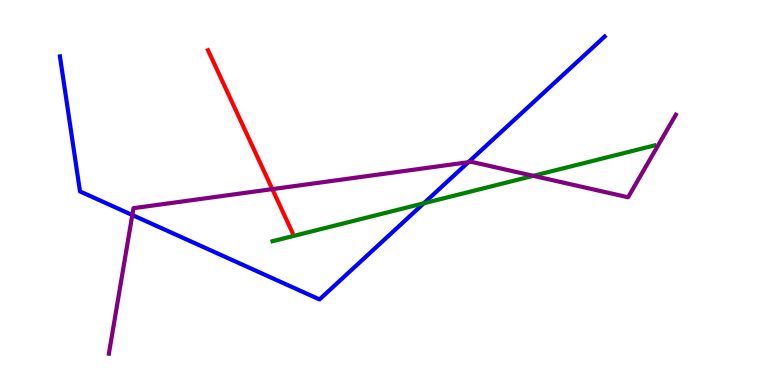[{'lines': ['blue', 'red'], 'intersections': []}, {'lines': ['green', 'red'], 'intersections': []}, {'lines': ['purple', 'red'], 'intersections': [{'x': 3.51, 'y': 5.09}]}, {'lines': ['blue', 'green'], 'intersections': [{'x': 5.47, 'y': 4.72}]}, {'lines': ['blue', 'purple'], 'intersections': [{'x': 1.71, 'y': 4.42}, {'x': 6.04, 'y': 5.79}]}, {'lines': ['green', 'purple'], 'intersections': [{'x': 6.88, 'y': 5.43}]}]